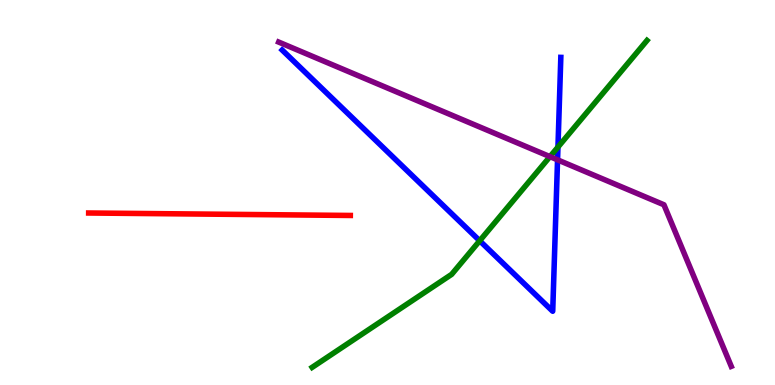[{'lines': ['blue', 'red'], 'intersections': []}, {'lines': ['green', 'red'], 'intersections': []}, {'lines': ['purple', 'red'], 'intersections': []}, {'lines': ['blue', 'green'], 'intersections': [{'x': 6.19, 'y': 3.75}, {'x': 7.2, 'y': 6.18}]}, {'lines': ['blue', 'purple'], 'intersections': [{'x': 7.19, 'y': 5.85}]}, {'lines': ['green', 'purple'], 'intersections': [{'x': 7.1, 'y': 5.93}]}]